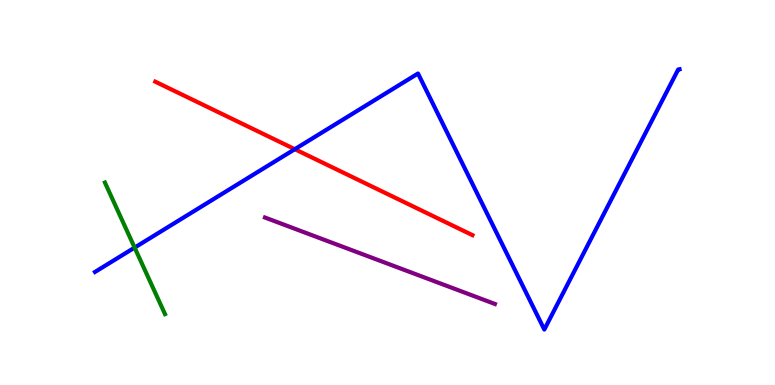[{'lines': ['blue', 'red'], 'intersections': [{'x': 3.8, 'y': 6.12}]}, {'lines': ['green', 'red'], 'intersections': []}, {'lines': ['purple', 'red'], 'intersections': []}, {'lines': ['blue', 'green'], 'intersections': [{'x': 1.74, 'y': 3.57}]}, {'lines': ['blue', 'purple'], 'intersections': []}, {'lines': ['green', 'purple'], 'intersections': []}]